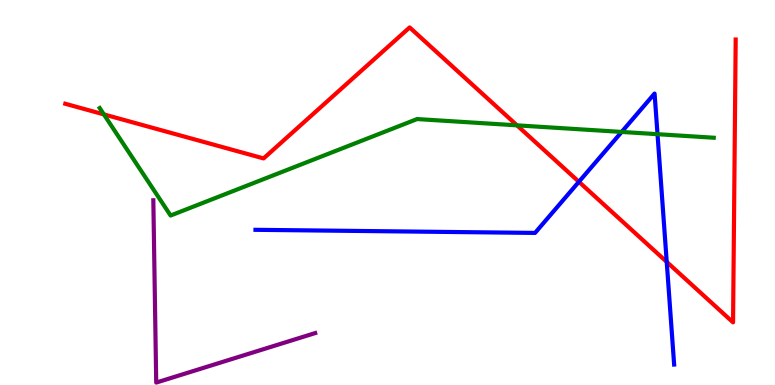[{'lines': ['blue', 'red'], 'intersections': [{'x': 7.47, 'y': 5.28}, {'x': 8.6, 'y': 3.2}]}, {'lines': ['green', 'red'], 'intersections': [{'x': 1.34, 'y': 7.03}, {'x': 6.67, 'y': 6.74}]}, {'lines': ['purple', 'red'], 'intersections': []}, {'lines': ['blue', 'green'], 'intersections': [{'x': 8.02, 'y': 6.57}, {'x': 8.48, 'y': 6.51}]}, {'lines': ['blue', 'purple'], 'intersections': []}, {'lines': ['green', 'purple'], 'intersections': []}]